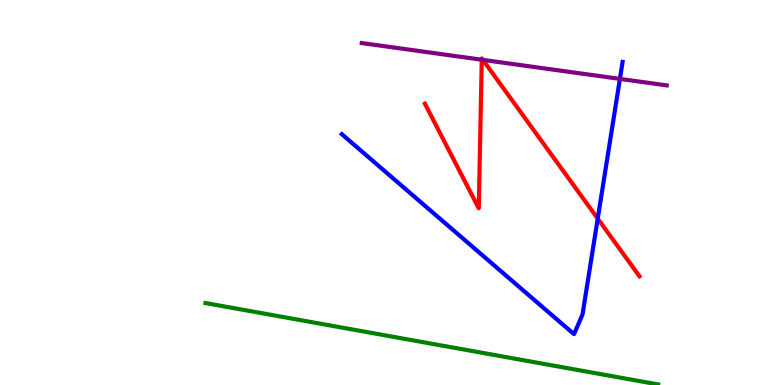[{'lines': ['blue', 'red'], 'intersections': [{'x': 7.71, 'y': 4.32}]}, {'lines': ['green', 'red'], 'intersections': []}, {'lines': ['purple', 'red'], 'intersections': [{'x': 6.22, 'y': 8.45}, {'x': 6.23, 'y': 8.44}]}, {'lines': ['blue', 'green'], 'intersections': []}, {'lines': ['blue', 'purple'], 'intersections': [{'x': 8.0, 'y': 7.95}]}, {'lines': ['green', 'purple'], 'intersections': []}]